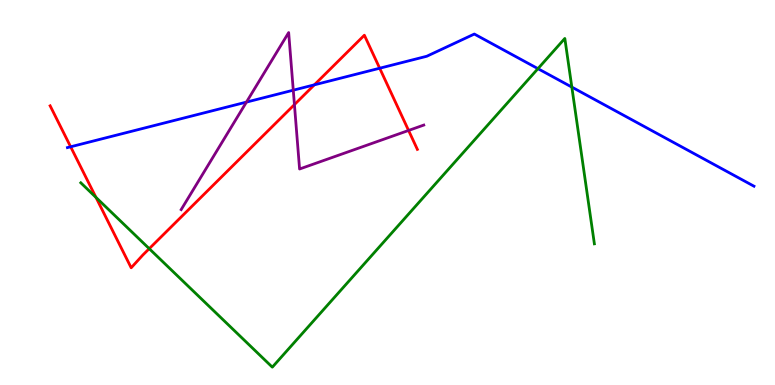[{'lines': ['blue', 'red'], 'intersections': [{'x': 0.912, 'y': 6.19}, {'x': 4.06, 'y': 7.8}, {'x': 4.9, 'y': 8.23}]}, {'lines': ['green', 'red'], 'intersections': [{'x': 1.24, 'y': 4.87}, {'x': 1.93, 'y': 3.54}]}, {'lines': ['purple', 'red'], 'intersections': [{'x': 3.8, 'y': 7.28}, {'x': 5.27, 'y': 6.61}]}, {'lines': ['blue', 'green'], 'intersections': [{'x': 6.94, 'y': 8.22}, {'x': 7.38, 'y': 7.74}]}, {'lines': ['blue', 'purple'], 'intersections': [{'x': 3.18, 'y': 7.35}, {'x': 3.78, 'y': 7.66}]}, {'lines': ['green', 'purple'], 'intersections': []}]